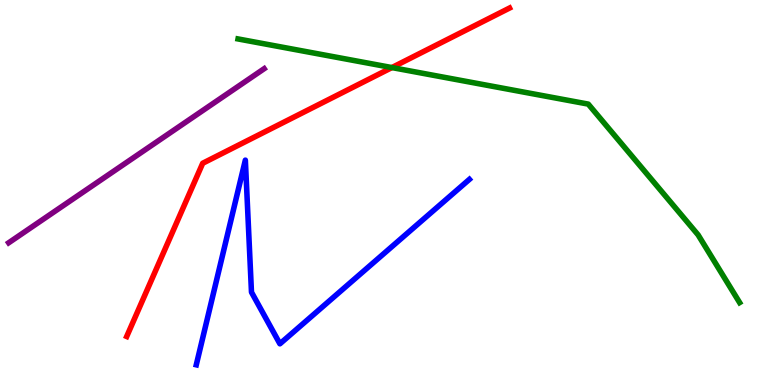[{'lines': ['blue', 'red'], 'intersections': []}, {'lines': ['green', 'red'], 'intersections': [{'x': 5.06, 'y': 8.25}]}, {'lines': ['purple', 'red'], 'intersections': []}, {'lines': ['blue', 'green'], 'intersections': []}, {'lines': ['blue', 'purple'], 'intersections': []}, {'lines': ['green', 'purple'], 'intersections': []}]